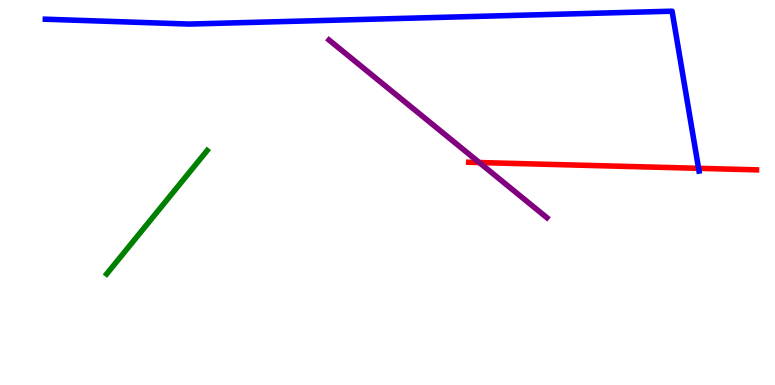[{'lines': ['blue', 'red'], 'intersections': [{'x': 9.01, 'y': 5.63}]}, {'lines': ['green', 'red'], 'intersections': []}, {'lines': ['purple', 'red'], 'intersections': [{'x': 6.18, 'y': 5.78}]}, {'lines': ['blue', 'green'], 'intersections': []}, {'lines': ['blue', 'purple'], 'intersections': []}, {'lines': ['green', 'purple'], 'intersections': []}]